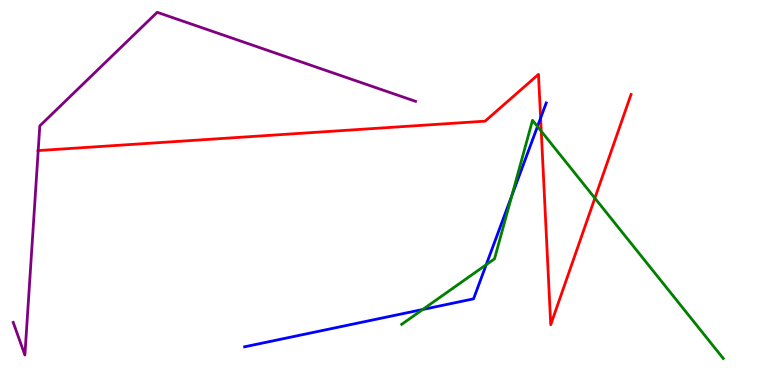[{'lines': ['blue', 'red'], 'intersections': [{'x': 6.98, 'y': 6.93}]}, {'lines': ['green', 'red'], 'intersections': [{'x': 6.98, 'y': 6.59}, {'x': 7.68, 'y': 4.85}]}, {'lines': ['purple', 'red'], 'intersections': [{'x': 0.493, 'y': 6.09}]}, {'lines': ['blue', 'green'], 'intersections': [{'x': 5.45, 'y': 1.96}, {'x': 6.27, 'y': 3.12}, {'x': 6.6, 'y': 4.92}, {'x': 6.94, 'y': 6.71}]}, {'lines': ['blue', 'purple'], 'intersections': []}, {'lines': ['green', 'purple'], 'intersections': []}]